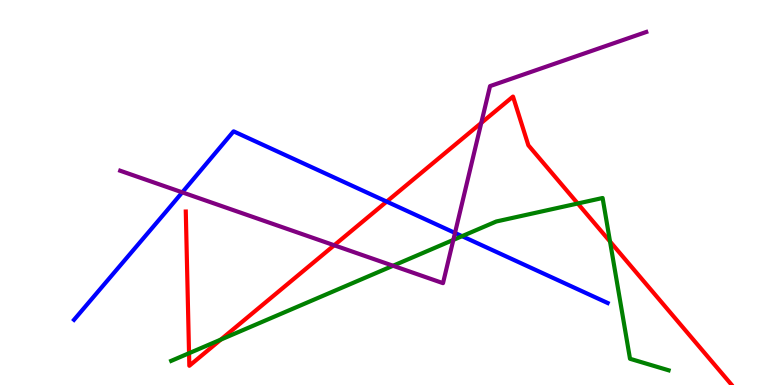[{'lines': ['blue', 'red'], 'intersections': [{'x': 4.99, 'y': 4.76}]}, {'lines': ['green', 'red'], 'intersections': [{'x': 2.44, 'y': 0.826}, {'x': 2.85, 'y': 1.18}, {'x': 7.45, 'y': 4.71}, {'x': 7.87, 'y': 3.73}]}, {'lines': ['purple', 'red'], 'intersections': [{'x': 4.31, 'y': 3.63}, {'x': 6.21, 'y': 6.81}]}, {'lines': ['blue', 'green'], 'intersections': [{'x': 5.96, 'y': 3.87}]}, {'lines': ['blue', 'purple'], 'intersections': [{'x': 2.35, 'y': 5.0}, {'x': 5.87, 'y': 3.95}]}, {'lines': ['green', 'purple'], 'intersections': [{'x': 5.07, 'y': 3.1}, {'x': 5.85, 'y': 3.77}]}]